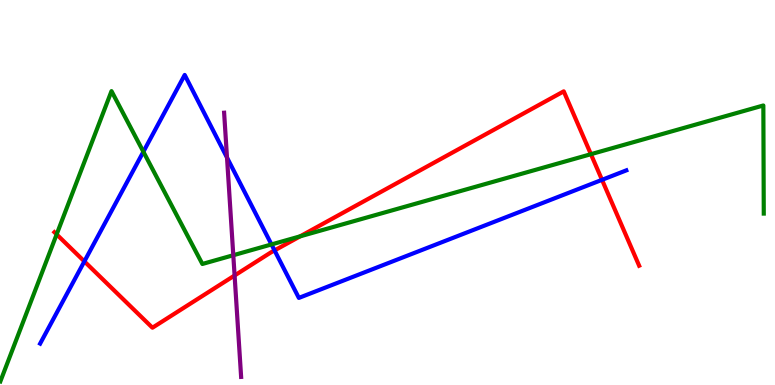[{'lines': ['blue', 'red'], 'intersections': [{'x': 1.09, 'y': 3.21}, {'x': 3.54, 'y': 3.5}, {'x': 7.77, 'y': 5.33}]}, {'lines': ['green', 'red'], 'intersections': [{'x': 0.731, 'y': 3.91}, {'x': 3.87, 'y': 3.86}, {'x': 7.62, 'y': 6.0}]}, {'lines': ['purple', 'red'], 'intersections': [{'x': 3.03, 'y': 2.84}]}, {'lines': ['blue', 'green'], 'intersections': [{'x': 1.85, 'y': 6.06}, {'x': 3.5, 'y': 3.65}]}, {'lines': ['blue', 'purple'], 'intersections': [{'x': 2.93, 'y': 5.91}]}, {'lines': ['green', 'purple'], 'intersections': [{'x': 3.01, 'y': 3.37}]}]